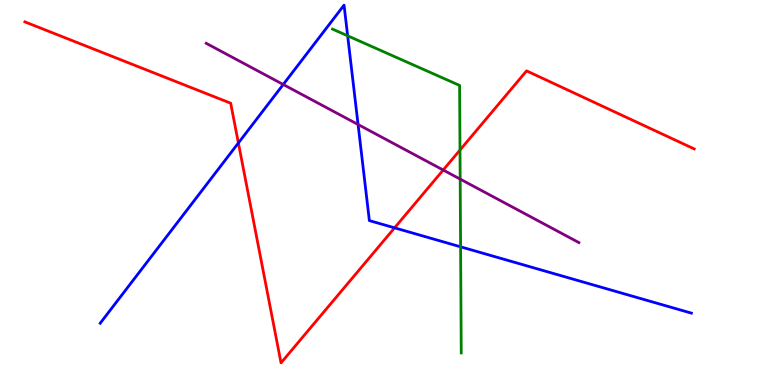[{'lines': ['blue', 'red'], 'intersections': [{'x': 3.08, 'y': 6.29}, {'x': 5.09, 'y': 4.08}]}, {'lines': ['green', 'red'], 'intersections': [{'x': 5.94, 'y': 6.1}]}, {'lines': ['purple', 'red'], 'intersections': [{'x': 5.72, 'y': 5.58}]}, {'lines': ['blue', 'green'], 'intersections': [{'x': 4.49, 'y': 9.07}, {'x': 5.94, 'y': 3.59}]}, {'lines': ['blue', 'purple'], 'intersections': [{'x': 3.65, 'y': 7.81}, {'x': 4.62, 'y': 6.77}]}, {'lines': ['green', 'purple'], 'intersections': [{'x': 5.94, 'y': 5.35}]}]